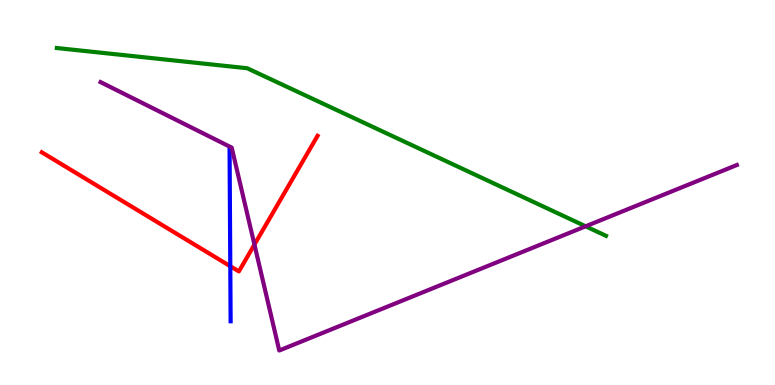[{'lines': ['blue', 'red'], 'intersections': [{'x': 2.97, 'y': 3.09}]}, {'lines': ['green', 'red'], 'intersections': []}, {'lines': ['purple', 'red'], 'intersections': [{'x': 3.28, 'y': 3.65}]}, {'lines': ['blue', 'green'], 'intersections': []}, {'lines': ['blue', 'purple'], 'intersections': []}, {'lines': ['green', 'purple'], 'intersections': [{'x': 7.56, 'y': 4.12}]}]